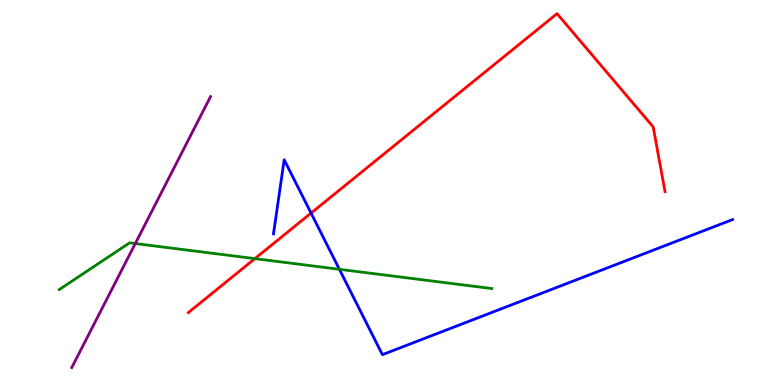[{'lines': ['blue', 'red'], 'intersections': [{'x': 4.01, 'y': 4.47}]}, {'lines': ['green', 'red'], 'intersections': [{'x': 3.29, 'y': 3.28}]}, {'lines': ['purple', 'red'], 'intersections': []}, {'lines': ['blue', 'green'], 'intersections': [{'x': 4.38, 'y': 3.01}]}, {'lines': ['blue', 'purple'], 'intersections': []}, {'lines': ['green', 'purple'], 'intersections': [{'x': 1.75, 'y': 3.67}]}]